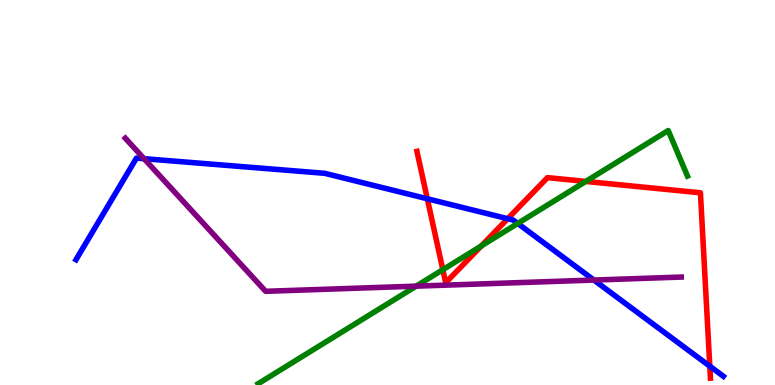[{'lines': ['blue', 'red'], 'intersections': [{'x': 5.51, 'y': 4.84}, {'x': 6.55, 'y': 4.32}, {'x': 9.16, 'y': 0.489}]}, {'lines': ['green', 'red'], 'intersections': [{'x': 5.71, 'y': 3.0}, {'x': 6.21, 'y': 3.61}, {'x': 7.56, 'y': 5.29}]}, {'lines': ['purple', 'red'], 'intersections': []}, {'lines': ['blue', 'green'], 'intersections': [{'x': 6.68, 'y': 4.2}]}, {'lines': ['blue', 'purple'], 'intersections': [{'x': 1.86, 'y': 5.88}, {'x': 7.66, 'y': 2.73}]}, {'lines': ['green', 'purple'], 'intersections': [{'x': 5.37, 'y': 2.57}]}]